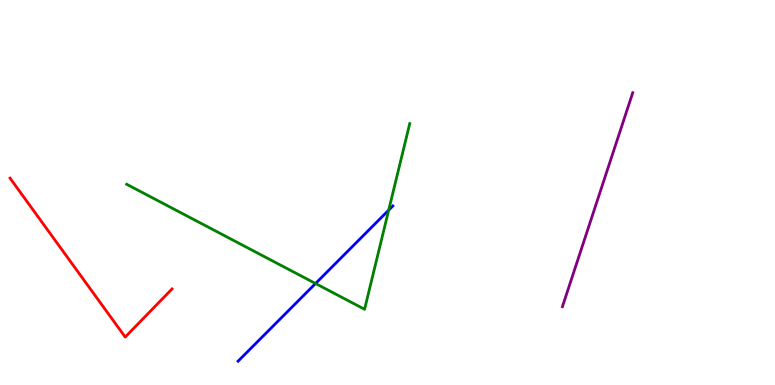[{'lines': ['blue', 'red'], 'intersections': []}, {'lines': ['green', 'red'], 'intersections': []}, {'lines': ['purple', 'red'], 'intersections': []}, {'lines': ['blue', 'green'], 'intersections': [{'x': 4.07, 'y': 2.64}, {'x': 5.02, 'y': 4.54}]}, {'lines': ['blue', 'purple'], 'intersections': []}, {'lines': ['green', 'purple'], 'intersections': []}]